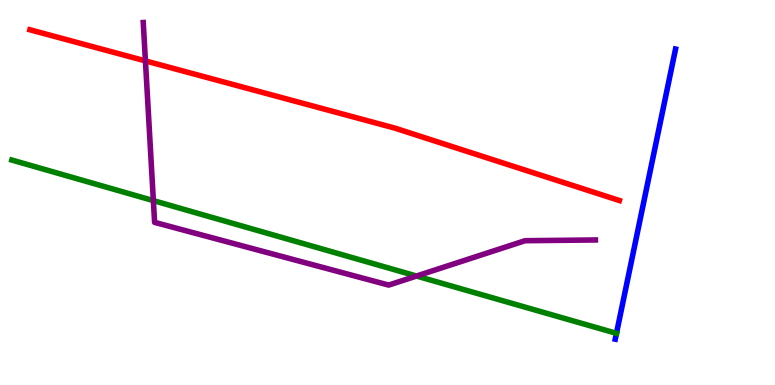[{'lines': ['blue', 'red'], 'intersections': []}, {'lines': ['green', 'red'], 'intersections': []}, {'lines': ['purple', 'red'], 'intersections': [{'x': 1.88, 'y': 8.42}]}, {'lines': ['blue', 'green'], 'intersections': [{'x': 7.95, 'y': 1.34}]}, {'lines': ['blue', 'purple'], 'intersections': []}, {'lines': ['green', 'purple'], 'intersections': [{'x': 1.98, 'y': 4.79}, {'x': 5.37, 'y': 2.83}]}]